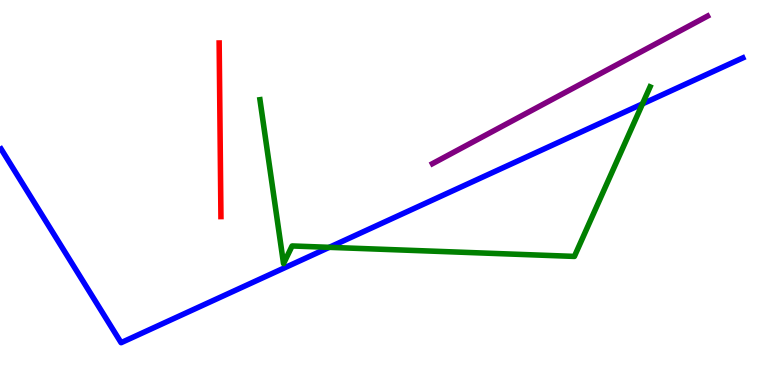[{'lines': ['blue', 'red'], 'intersections': []}, {'lines': ['green', 'red'], 'intersections': []}, {'lines': ['purple', 'red'], 'intersections': []}, {'lines': ['blue', 'green'], 'intersections': [{'x': 4.25, 'y': 3.58}, {'x': 8.29, 'y': 7.3}]}, {'lines': ['blue', 'purple'], 'intersections': []}, {'lines': ['green', 'purple'], 'intersections': []}]